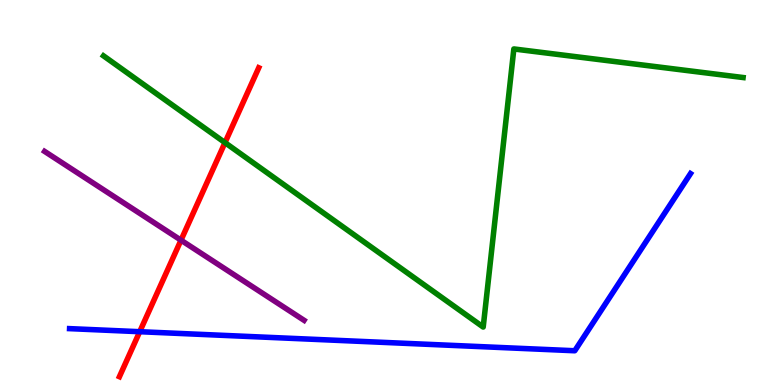[{'lines': ['blue', 'red'], 'intersections': [{'x': 1.8, 'y': 1.38}]}, {'lines': ['green', 'red'], 'intersections': [{'x': 2.9, 'y': 6.3}]}, {'lines': ['purple', 'red'], 'intersections': [{'x': 2.34, 'y': 3.76}]}, {'lines': ['blue', 'green'], 'intersections': []}, {'lines': ['blue', 'purple'], 'intersections': []}, {'lines': ['green', 'purple'], 'intersections': []}]